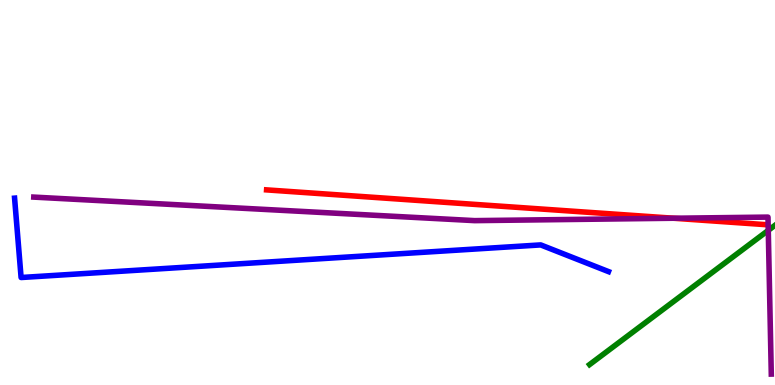[{'lines': ['blue', 'red'], 'intersections': []}, {'lines': ['green', 'red'], 'intersections': []}, {'lines': ['purple', 'red'], 'intersections': [{'x': 8.69, 'y': 4.33}]}, {'lines': ['blue', 'green'], 'intersections': []}, {'lines': ['blue', 'purple'], 'intersections': []}, {'lines': ['green', 'purple'], 'intersections': [{'x': 9.91, 'y': 4.02}]}]